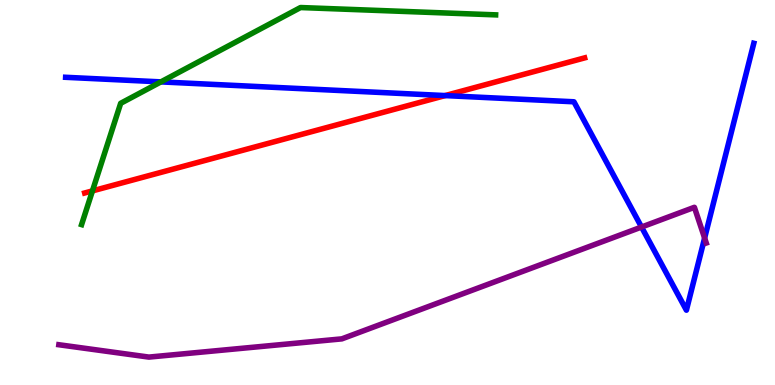[{'lines': ['blue', 'red'], 'intersections': [{'x': 5.74, 'y': 7.52}]}, {'lines': ['green', 'red'], 'intersections': [{'x': 1.19, 'y': 5.04}]}, {'lines': ['purple', 'red'], 'intersections': []}, {'lines': ['blue', 'green'], 'intersections': [{'x': 2.08, 'y': 7.87}]}, {'lines': ['blue', 'purple'], 'intersections': [{'x': 8.28, 'y': 4.1}, {'x': 9.09, 'y': 3.82}]}, {'lines': ['green', 'purple'], 'intersections': []}]